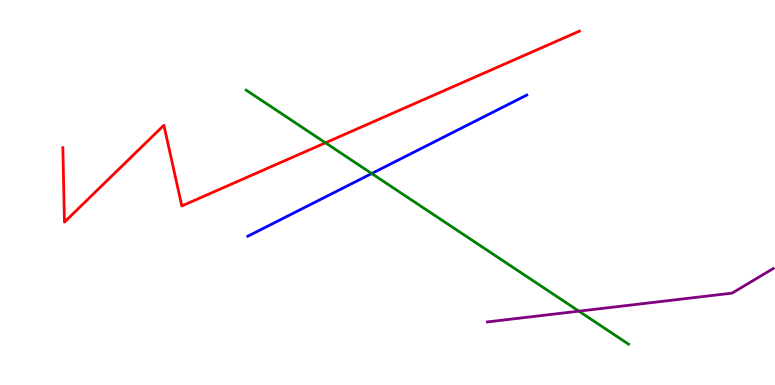[{'lines': ['blue', 'red'], 'intersections': []}, {'lines': ['green', 'red'], 'intersections': [{'x': 4.2, 'y': 6.29}]}, {'lines': ['purple', 'red'], 'intersections': []}, {'lines': ['blue', 'green'], 'intersections': [{'x': 4.8, 'y': 5.49}]}, {'lines': ['blue', 'purple'], 'intersections': []}, {'lines': ['green', 'purple'], 'intersections': [{'x': 7.47, 'y': 1.92}]}]